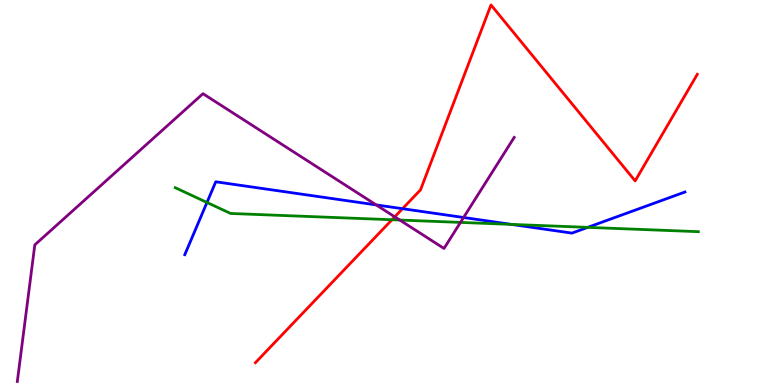[{'lines': ['blue', 'red'], 'intersections': [{'x': 5.19, 'y': 4.58}]}, {'lines': ['green', 'red'], 'intersections': [{'x': 5.06, 'y': 4.29}]}, {'lines': ['purple', 'red'], 'intersections': [{'x': 5.09, 'y': 4.37}]}, {'lines': ['blue', 'green'], 'intersections': [{'x': 2.67, 'y': 4.74}, {'x': 6.6, 'y': 4.17}, {'x': 7.58, 'y': 4.09}]}, {'lines': ['blue', 'purple'], 'intersections': [{'x': 4.85, 'y': 4.68}, {'x': 5.98, 'y': 4.35}]}, {'lines': ['green', 'purple'], 'intersections': [{'x': 5.16, 'y': 4.28}, {'x': 5.94, 'y': 4.22}]}]